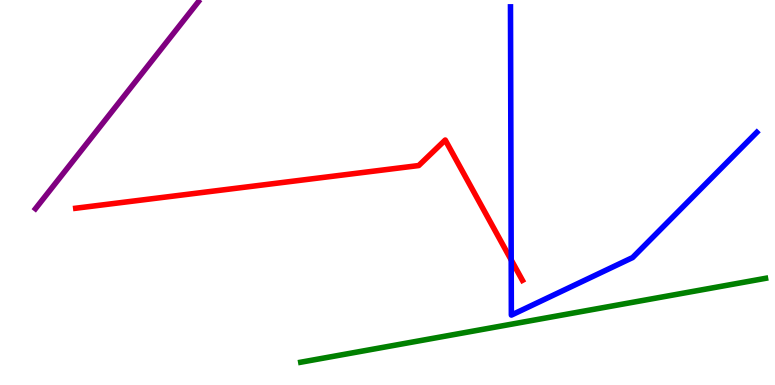[{'lines': ['blue', 'red'], 'intersections': [{'x': 6.6, 'y': 3.25}]}, {'lines': ['green', 'red'], 'intersections': []}, {'lines': ['purple', 'red'], 'intersections': []}, {'lines': ['blue', 'green'], 'intersections': []}, {'lines': ['blue', 'purple'], 'intersections': []}, {'lines': ['green', 'purple'], 'intersections': []}]